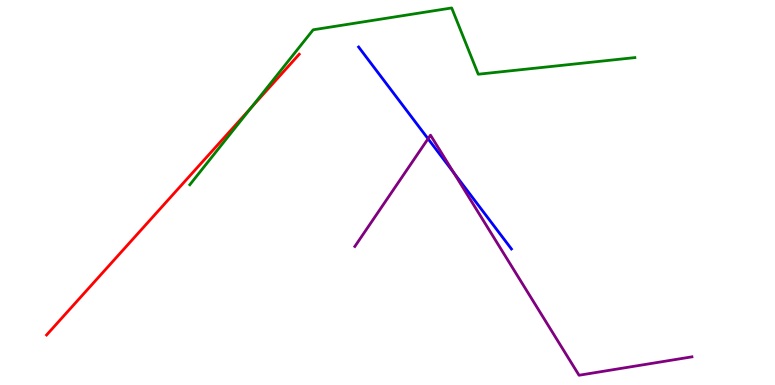[{'lines': ['blue', 'red'], 'intersections': []}, {'lines': ['green', 'red'], 'intersections': [{'x': 3.24, 'y': 7.21}]}, {'lines': ['purple', 'red'], 'intersections': []}, {'lines': ['blue', 'green'], 'intersections': []}, {'lines': ['blue', 'purple'], 'intersections': [{'x': 5.52, 'y': 6.4}, {'x': 5.85, 'y': 5.51}]}, {'lines': ['green', 'purple'], 'intersections': []}]